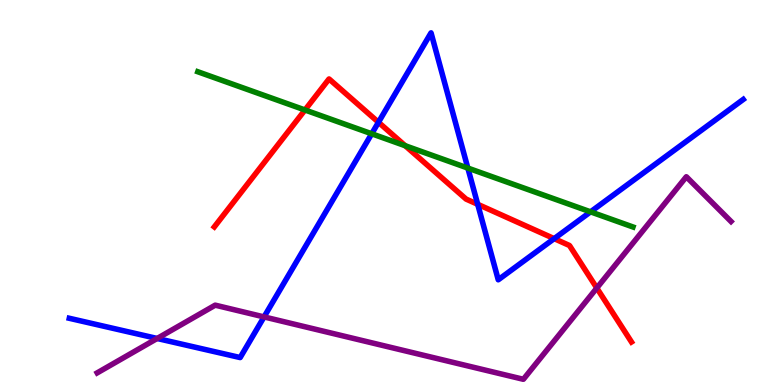[{'lines': ['blue', 'red'], 'intersections': [{'x': 4.88, 'y': 6.82}, {'x': 6.16, 'y': 4.69}, {'x': 7.15, 'y': 3.8}]}, {'lines': ['green', 'red'], 'intersections': [{'x': 3.94, 'y': 7.14}, {'x': 5.23, 'y': 6.21}]}, {'lines': ['purple', 'red'], 'intersections': [{'x': 7.7, 'y': 2.52}]}, {'lines': ['blue', 'green'], 'intersections': [{'x': 4.8, 'y': 6.53}, {'x': 6.04, 'y': 5.63}, {'x': 7.62, 'y': 4.5}]}, {'lines': ['blue', 'purple'], 'intersections': [{'x': 2.03, 'y': 1.21}, {'x': 3.41, 'y': 1.77}]}, {'lines': ['green', 'purple'], 'intersections': []}]